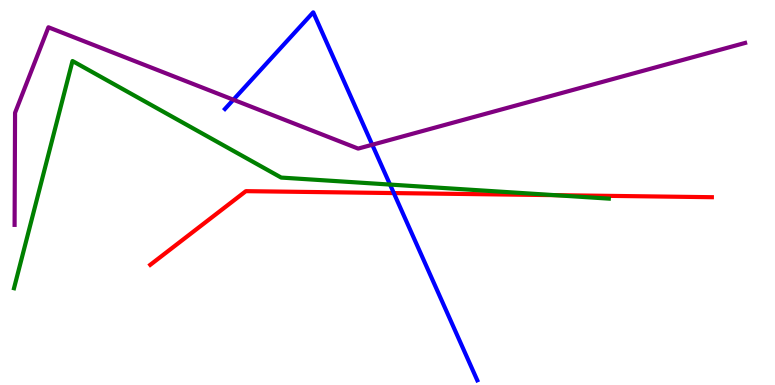[{'lines': ['blue', 'red'], 'intersections': [{'x': 5.08, 'y': 4.99}]}, {'lines': ['green', 'red'], 'intersections': [{'x': 7.16, 'y': 4.93}]}, {'lines': ['purple', 'red'], 'intersections': []}, {'lines': ['blue', 'green'], 'intersections': [{'x': 5.03, 'y': 5.21}]}, {'lines': ['blue', 'purple'], 'intersections': [{'x': 3.01, 'y': 7.41}, {'x': 4.8, 'y': 6.24}]}, {'lines': ['green', 'purple'], 'intersections': []}]